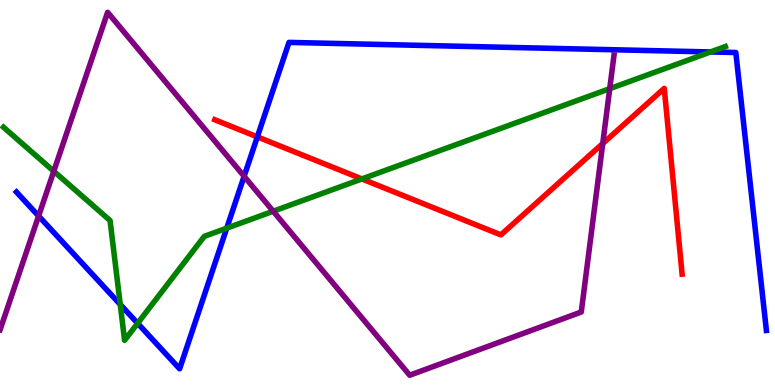[{'lines': ['blue', 'red'], 'intersections': [{'x': 3.32, 'y': 6.44}]}, {'lines': ['green', 'red'], 'intersections': [{'x': 4.67, 'y': 5.35}]}, {'lines': ['purple', 'red'], 'intersections': [{'x': 7.78, 'y': 6.27}]}, {'lines': ['blue', 'green'], 'intersections': [{'x': 1.55, 'y': 2.09}, {'x': 1.78, 'y': 1.6}, {'x': 2.93, 'y': 4.07}, {'x': 9.17, 'y': 8.65}]}, {'lines': ['blue', 'purple'], 'intersections': [{'x': 0.498, 'y': 4.39}, {'x': 3.15, 'y': 5.42}]}, {'lines': ['green', 'purple'], 'intersections': [{'x': 0.694, 'y': 5.55}, {'x': 3.53, 'y': 4.51}, {'x': 7.87, 'y': 7.7}]}]